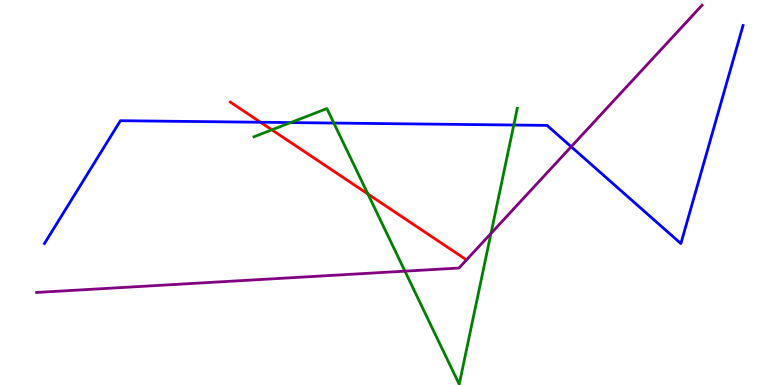[{'lines': ['blue', 'red'], 'intersections': [{'x': 3.36, 'y': 6.82}]}, {'lines': ['green', 'red'], 'intersections': [{'x': 3.51, 'y': 6.63}, {'x': 4.75, 'y': 4.96}]}, {'lines': ['purple', 'red'], 'intersections': []}, {'lines': ['blue', 'green'], 'intersections': [{'x': 3.75, 'y': 6.82}, {'x': 4.31, 'y': 6.8}, {'x': 6.63, 'y': 6.75}]}, {'lines': ['blue', 'purple'], 'intersections': [{'x': 7.37, 'y': 6.19}]}, {'lines': ['green', 'purple'], 'intersections': [{'x': 5.22, 'y': 2.96}, {'x': 6.34, 'y': 3.94}]}]